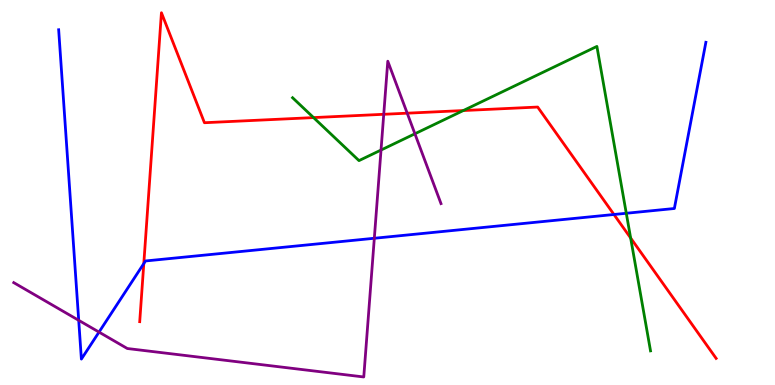[{'lines': ['blue', 'red'], 'intersections': [{'x': 1.86, 'y': 3.15}, {'x': 7.92, 'y': 4.43}]}, {'lines': ['green', 'red'], 'intersections': [{'x': 4.05, 'y': 6.95}, {'x': 5.98, 'y': 7.13}, {'x': 8.14, 'y': 3.82}]}, {'lines': ['purple', 'red'], 'intersections': [{'x': 4.95, 'y': 7.03}, {'x': 5.25, 'y': 7.06}]}, {'lines': ['blue', 'green'], 'intersections': [{'x': 8.08, 'y': 4.46}]}, {'lines': ['blue', 'purple'], 'intersections': [{'x': 1.02, 'y': 1.68}, {'x': 1.28, 'y': 1.37}, {'x': 4.83, 'y': 3.81}]}, {'lines': ['green', 'purple'], 'intersections': [{'x': 4.92, 'y': 6.1}, {'x': 5.35, 'y': 6.53}]}]